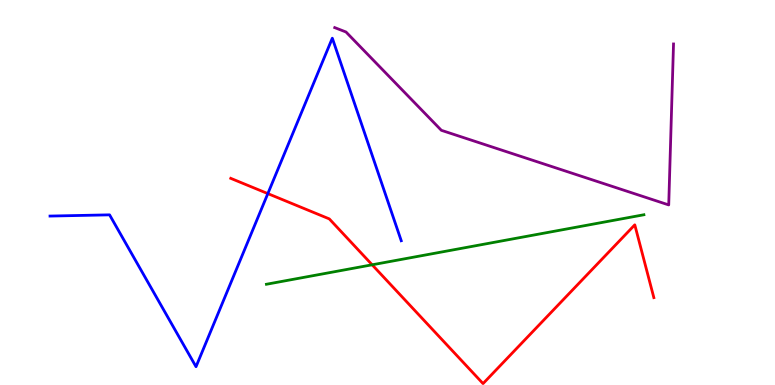[{'lines': ['blue', 'red'], 'intersections': [{'x': 3.46, 'y': 4.97}]}, {'lines': ['green', 'red'], 'intersections': [{'x': 4.8, 'y': 3.12}]}, {'lines': ['purple', 'red'], 'intersections': []}, {'lines': ['blue', 'green'], 'intersections': []}, {'lines': ['blue', 'purple'], 'intersections': []}, {'lines': ['green', 'purple'], 'intersections': []}]